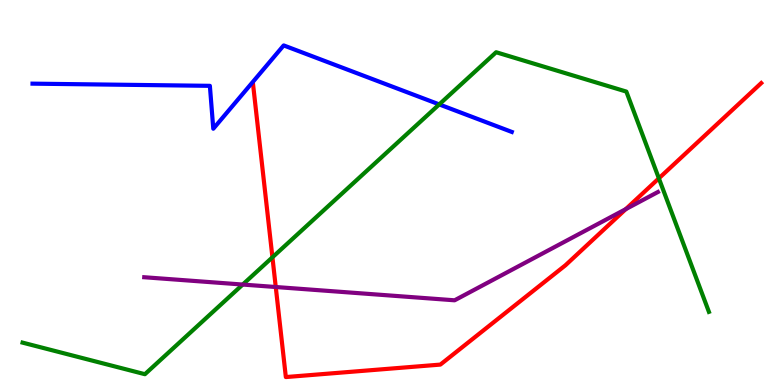[{'lines': ['blue', 'red'], 'intersections': []}, {'lines': ['green', 'red'], 'intersections': [{'x': 3.52, 'y': 3.32}, {'x': 8.5, 'y': 5.37}]}, {'lines': ['purple', 'red'], 'intersections': [{'x': 3.56, 'y': 2.55}, {'x': 8.07, 'y': 4.57}]}, {'lines': ['blue', 'green'], 'intersections': [{'x': 5.67, 'y': 7.29}]}, {'lines': ['blue', 'purple'], 'intersections': []}, {'lines': ['green', 'purple'], 'intersections': [{'x': 3.13, 'y': 2.61}]}]